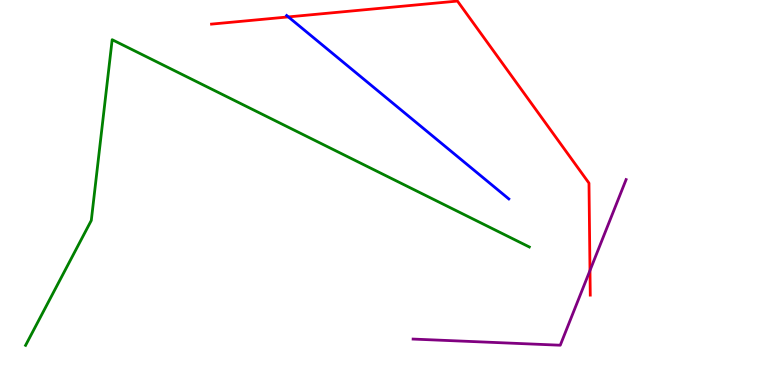[{'lines': ['blue', 'red'], 'intersections': [{'x': 3.72, 'y': 9.56}]}, {'lines': ['green', 'red'], 'intersections': []}, {'lines': ['purple', 'red'], 'intersections': [{'x': 7.61, 'y': 2.98}]}, {'lines': ['blue', 'green'], 'intersections': []}, {'lines': ['blue', 'purple'], 'intersections': []}, {'lines': ['green', 'purple'], 'intersections': []}]